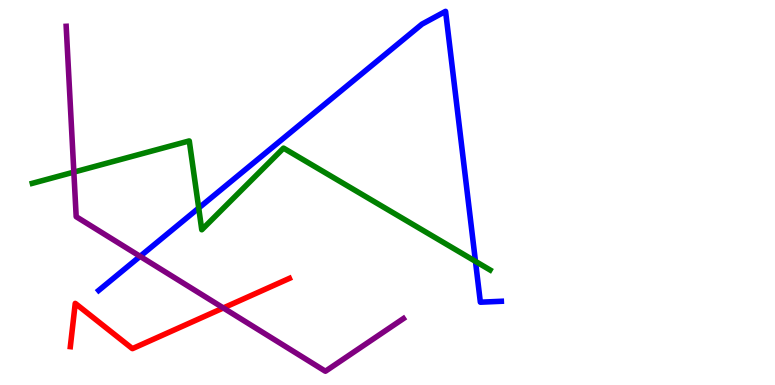[{'lines': ['blue', 'red'], 'intersections': []}, {'lines': ['green', 'red'], 'intersections': []}, {'lines': ['purple', 'red'], 'intersections': [{'x': 2.88, 'y': 2.0}]}, {'lines': ['blue', 'green'], 'intersections': [{'x': 2.56, 'y': 4.6}, {'x': 6.14, 'y': 3.21}]}, {'lines': ['blue', 'purple'], 'intersections': [{'x': 1.81, 'y': 3.34}]}, {'lines': ['green', 'purple'], 'intersections': [{'x': 0.953, 'y': 5.53}]}]